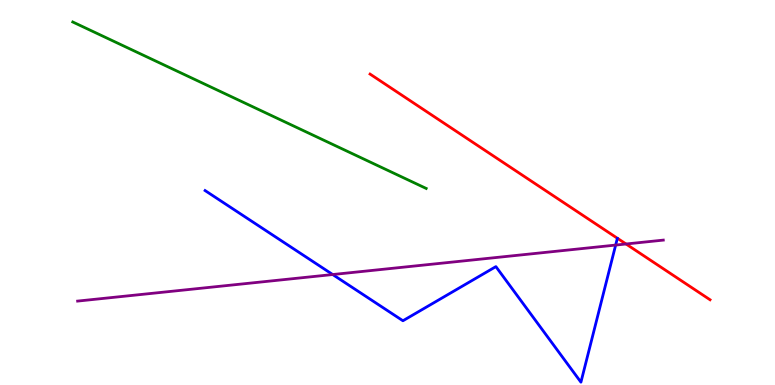[{'lines': ['blue', 'red'], 'intersections': []}, {'lines': ['green', 'red'], 'intersections': []}, {'lines': ['purple', 'red'], 'intersections': [{'x': 8.08, 'y': 3.66}]}, {'lines': ['blue', 'green'], 'intersections': []}, {'lines': ['blue', 'purple'], 'intersections': [{'x': 4.29, 'y': 2.87}, {'x': 7.94, 'y': 3.63}]}, {'lines': ['green', 'purple'], 'intersections': []}]